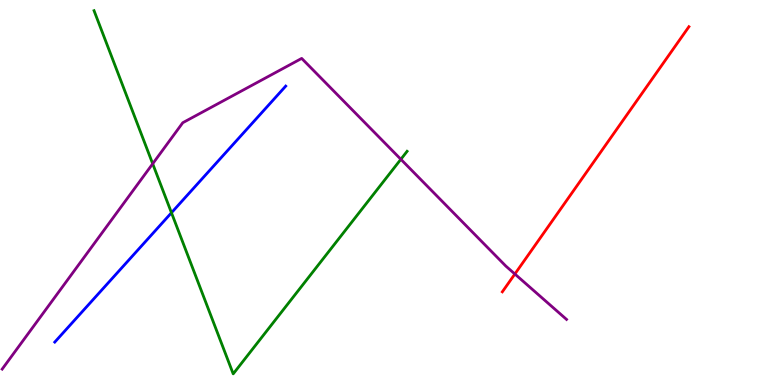[{'lines': ['blue', 'red'], 'intersections': []}, {'lines': ['green', 'red'], 'intersections': []}, {'lines': ['purple', 'red'], 'intersections': [{'x': 6.64, 'y': 2.88}]}, {'lines': ['blue', 'green'], 'intersections': [{'x': 2.21, 'y': 4.47}]}, {'lines': ['blue', 'purple'], 'intersections': []}, {'lines': ['green', 'purple'], 'intersections': [{'x': 1.97, 'y': 5.75}, {'x': 5.17, 'y': 5.86}]}]